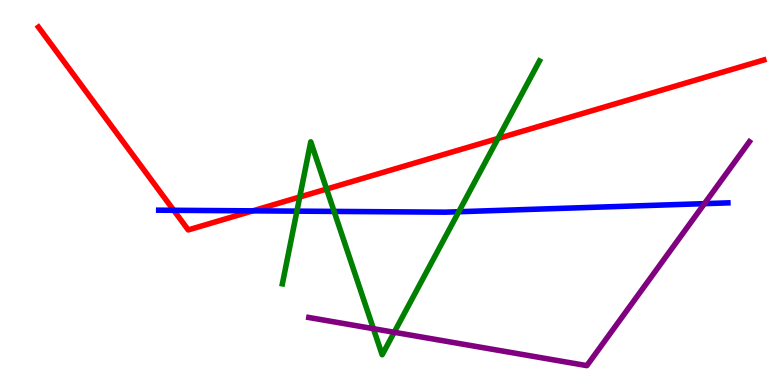[{'lines': ['blue', 'red'], 'intersections': [{'x': 2.24, 'y': 4.54}, {'x': 3.26, 'y': 4.52}]}, {'lines': ['green', 'red'], 'intersections': [{'x': 3.87, 'y': 4.88}, {'x': 4.21, 'y': 5.09}, {'x': 6.43, 'y': 6.4}]}, {'lines': ['purple', 'red'], 'intersections': []}, {'lines': ['blue', 'green'], 'intersections': [{'x': 3.83, 'y': 4.52}, {'x': 4.31, 'y': 4.51}, {'x': 5.92, 'y': 4.5}]}, {'lines': ['blue', 'purple'], 'intersections': [{'x': 9.09, 'y': 4.71}]}, {'lines': ['green', 'purple'], 'intersections': [{'x': 4.82, 'y': 1.46}, {'x': 5.09, 'y': 1.37}]}]